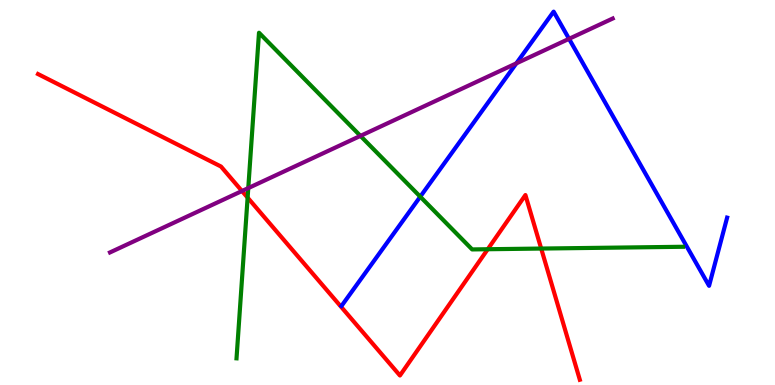[{'lines': ['blue', 'red'], 'intersections': []}, {'lines': ['green', 'red'], 'intersections': [{'x': 3.2, 'y': 4.87}, {'x': 6.29, 'y': 3.53}, {'x': 6.98, 'y': 3.54}]}, {'lines': ['purple', 'red'], 'intersections': [{'x': 3.12, 'y': 5.04}]}, {'lines': ['blue', 'green'], 'intersections': [{'x': 5.42, 'y': 4.89}]}, {'lines': ['blue', 'purple'], 'intersections': [{'x': 6.66, 'y': 8.35}, {'x': 7.34, 'y': 8.99}]}, {'lines': ['green', 'purple'], 'intersections': [{'x': 3.2, 'y': 5.11}, {'x': 4.65, 'y': 6.47}]}]